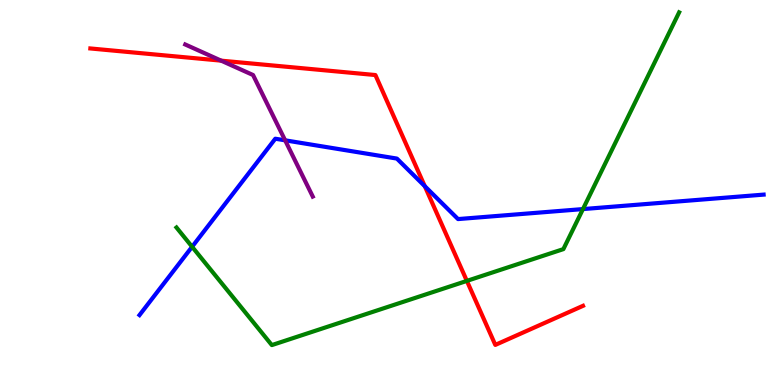[{'lines': ['blue', 'red'], 'intersections': [{'x': 5.48, 'y': 5.16}]}, {'lines': ['green', 'red'], 'intersections': [{'x': 6.02, 'y': 2.7}]}, {'lines': ['purple', 'red'], 'intersections': [{'x': 2.85, 'y': 8.42}]}, {'lines': ['blue', 'green'], 'intersections': [{'x': 2.48, 'y': 3.59}, {'x': 7.52, 'y': 4.57}]}, {'lines': ['blue', 'purple'], 'intersections': [{'x': 3.68, 'y': 6.36}]}, {'lines': ['green', 'purple'], 'intersections': []}]